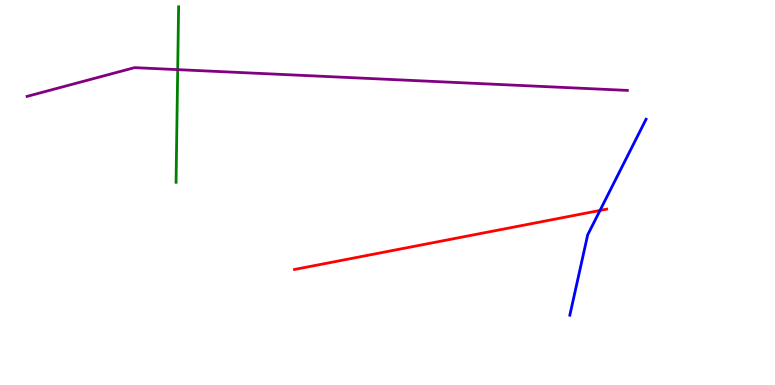[{'lines': ['blue', 'red'], 'intersections': [{'x': 7.74, 'y': 4.53}]}, {'lines': ['green', 'red'], 'intersections': []}, {'lines': ['purple', 'red'], 'intersections': []}, {'lines': ['blue', 'green'], 'intersections': []}, {'lines': ['blue', 'purple'], 'intersections': []}, {'lines': ['green', 'purple'], 'intersections': [{'x': 2.29, 'y': 8.19}]}]